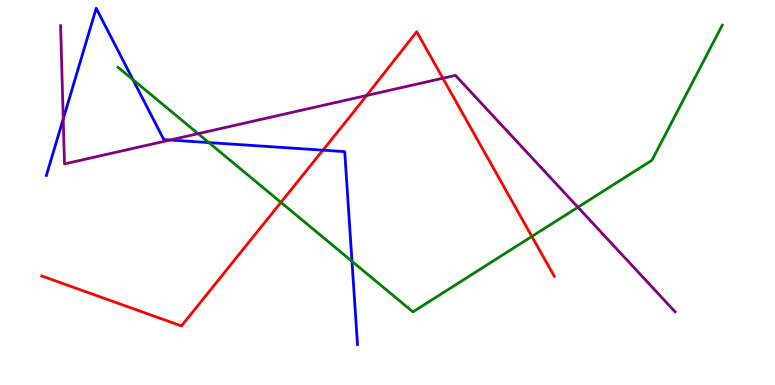[{'lines': ['blue', 'red'], 'intersections': [{'x': 4.17, 'y': 6.1}]}, {'lines': ['green', 'red'], 'intersections': [{'x': 3.62, 'y': 4.74}, {'x': 6.86, 'y': 3.86}]}, {'lines': ['purple', 'red'], 'intersections': [{'x': 4.73, 'y': 7.52}, {'x': 5.71, 'y': 7.97}]}, {'lines': ['blue', 'green'], 'intersections': [{'x': 1.72, 'y': 7.93}, {'x': 2.69, 'y': 6.3}, {'x': 4.54, 'y': 3.21}]}, {'lines': ['blue', 'purple'], 'intersections': [{'x': 0.816, 'y': 6.91}, {'x': 2.19, 'y': 6.36}]}, {'lines': ['green', 'purple'], 'intersections': [{'x': 2.56, 'y': 6.53}, {'x': 7.46, 'y': 4.62}]}]